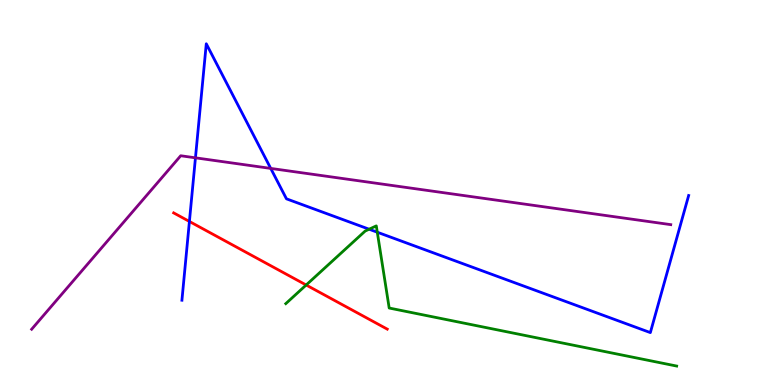[{'lines': ['blue', 'red'], 'intersections': [{'x': 2.44, 'y': 4.25}]}, {'lines': ['green', 'red'], 'intersections': [{'x': 3.95, 'y': 2.6}]}, {'lines': ['purple', 'red'], 'intersections': []}, {'lines': ['blue', 'green'], 'intersections': [{'x': 4.76, 'y': 4.05}, {'x': 4.87, 'y': 3.97}]}, {'lines': ['blue', 'purple'], 'intersections': [{'x': 2.52, 'y': 5.9}, {'x': 3.49, 'y': 5.63}]}, {'lines': ['green', 'purple'], 'intersections': []}]